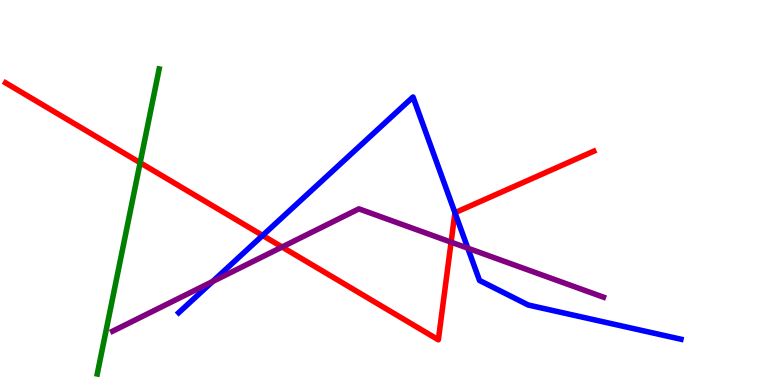[{'lines': ['blue', 'red'], 'intersections': [{'x': 3.39, 'y': 3.88}, {'x': 5.87, 'y': 4.48}]}, {'lines': ['green', 'red'], 'intersections': [{'x': 1.81, 'y': 5.77}]}, {'lines': ['purple', 'red'], 'intersections': [{'x': 3.64, 'y': 3.58}, {'x': 5.82, 'y': 3.71}]}, {'lines': ['blue', 'green'], 'intersections': []}, {'lines': ['blue', 'purple'], 'intersections': [{'x': 2.74, 'y': 2.69}, {'x': 6.04, 'y': 3.55}]}, {'lines': ['green', 'purple'], 'intersections': []}]